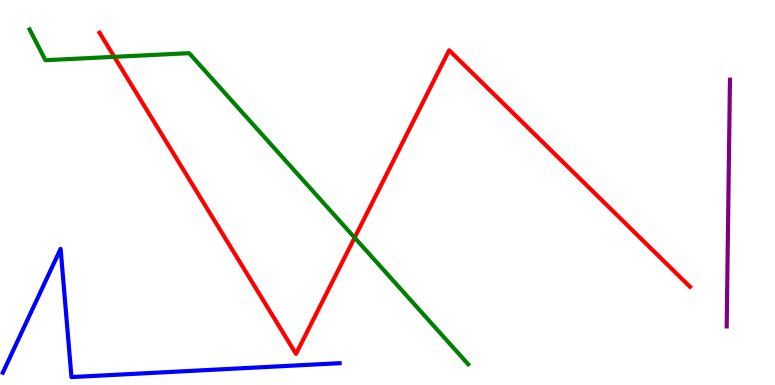[{'lines': ['blue', 'red'], 'intersections': []}, {'lines': ['green', 'red'], 'intersections': [{'x': 1.47, 'y': 8.52}, {'x': 4.58, 'y': 3.83}]}, {'lines': ['purple', 'red'], 'intersections': []}, {'lines': ['blue', 'green'], 'intersections': []}, {'lines': ['blue', 'purple'], 'intersections': []}, {'lines': ['green', 'purple'], 'intersections': []}]